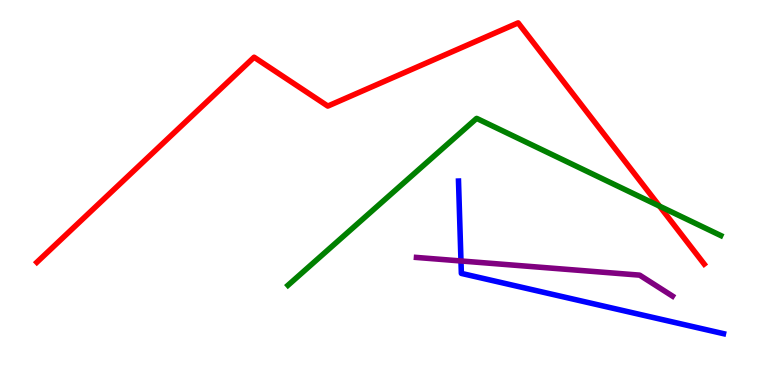[{'lines': ['blue', 'red'], 'intersections': []}, {'lines': ['green', 'red'], 'intersections': [{'x': 8.51, 'y': 4.65}]}, {'lines': ['purple', 'red'], 'intersections': []}, {'lines': ['blue', 'green'], 'intersections': []}, {'lines': ['blue', 'purple'], 'intersections': [{'x': 5.95, 'y': 3.22}]}, {'lines': ['green', 'purple'], 'intersections': []}]